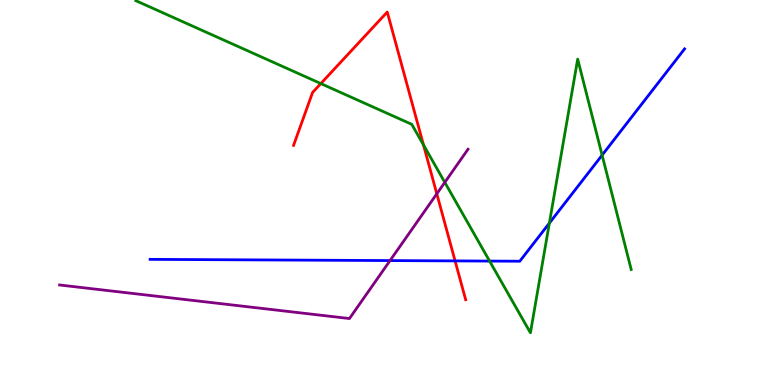[{'lines': ['blue', 'red'], 'intersections': [{'x': 5.87, 'y': 3.22}]}, {'lines': ['green', 'red'], 'intersections': [{'x': 4.14, 'y': 7.83}, {'x': 5.46, 'y': 6.24}]}, {'lines': ['purple', 'red'], 'intersections': [{'x': 5.64, 'y': 4.97}]}, {'lines': ['blue', 'green'], 'intersections': [{'x': 6.32, 'y': 3.22}, {'x': 7.09, 'y': 4.21}, {'x': 7.77, 'y': 5.97}]}, {'lines': ['blue', 'purple'], 'intersections': [{'x': 5.03, 'y': 3.23}]}, {'lines': ['green', 'purple'], 'intersections': [{'x': 5.74, 'y': 5.26}]}]